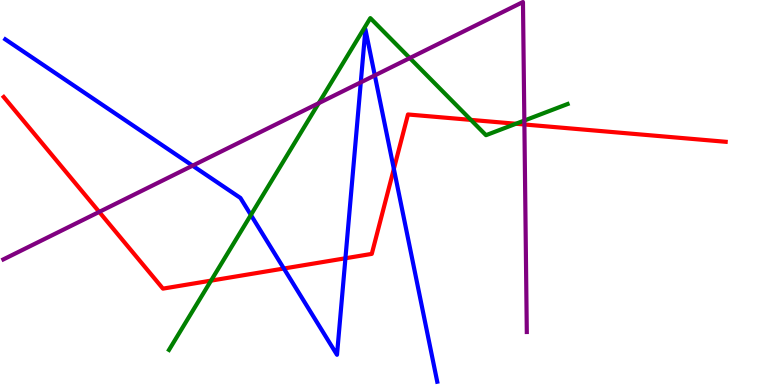[{'lines': ['blue', 'red'], 'intersections': [{'x': 3.66, 'y': 3.03}, {'x': 4.46, 'y': 3.29}, {'x': 5.08, 'y': 5.61}]}, {'lines': ['green', 'red'], 'intersections': [{'x': 2.72, 'y': 2.71}, {'x': 6.08, 'y': 6.89}, {'x': 6.66, 'y': 6.79}]}, {'lines': ['purple', 'red'], 'intersections': [{'x': 1.28, 'y': 4.5}, {'x': 6.77, 'y': 6.77}]}, {'lines': ['blue', 'green'], 'intersections': [{'x': 3.24, 'y': 4.42}]}, {'lines': ['blue', 'purple'], 'intersections': [{'x': 2.48, 'y': 5.7}, {'x': 4.66, 'y': 7.86}, {'x': 4.84, 'y': 8.04}]}, {'lines': ['green', 'purple'], 'intersections': [{'x': 4.11, 'y': 7.32}, {'x': 5.29, 'y': 8.49}, {'x': 6.77, 'y': 6.87}]}]